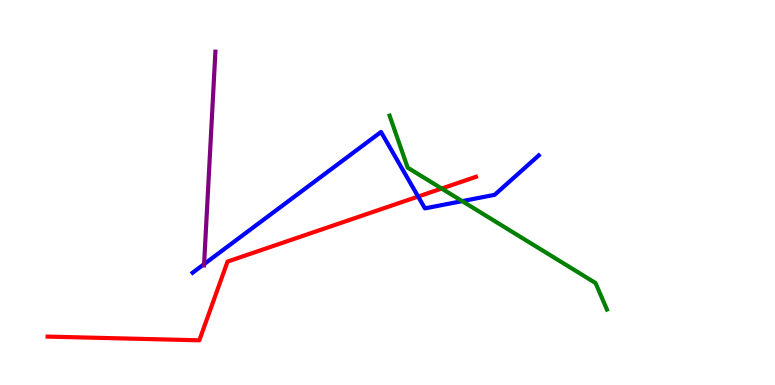[{'lines': ['blue', 'red'], 'intersections': [{'x': 5.4, 'y': 4.89}]}, {'lines': ['green', 'red'], 'intersections': [{'x': 5.7, 'y': 5.1}]}, {'lines': ['purple', 'red'], 'intersections': []}, {'lines': ['blue', 'green'], 'intersections': [{'x': 5.96, 'y': 4.78}]}, {'lines': ['blue', 'purple'], 'intersections': [{'x': 2.63, 'y': 3.14}]}, {'lines': ['green', 'purple'], 'intersections': []}]